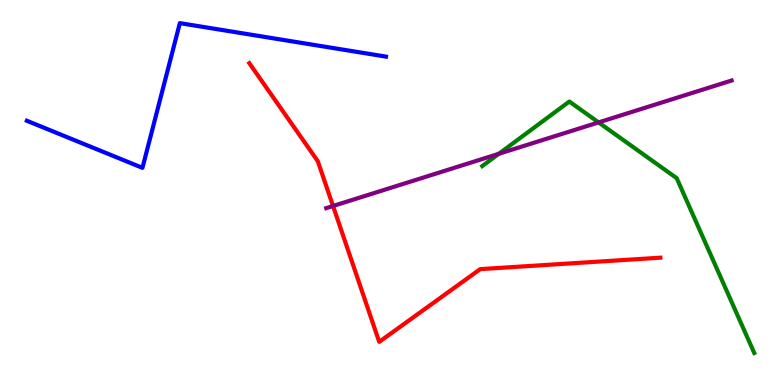[{'lines': ['blue', 'red'], 'intersections': []}, {'lines': ['green', 'red'], 'intersections': []}, {'lines': ['purple', 'red'], 'intersections': [{'x': 4.3, 'y': 4.65}]}, {'lines': ['blue', 'green'], 'intersections': []}, {'lines': ['blue', 'purple'], 'intersections': []}, {'lines': ['green', 'purple'], 'intersections': [{'x': 6.44, 'y': 6.0}, {'x': 7.72, 'y': 6.82}]}]